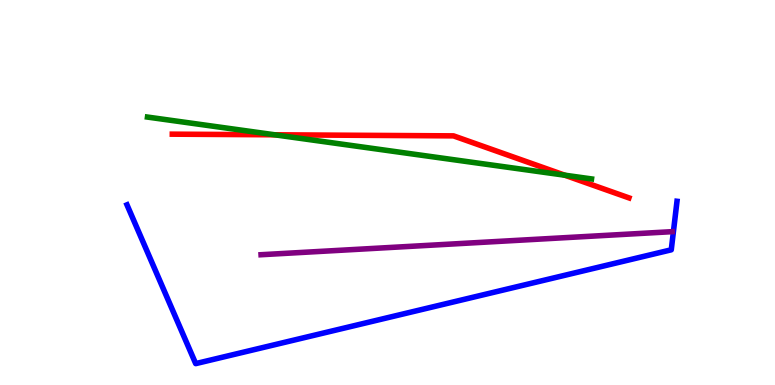[{'lines': ['blue', 'red'], 'intersections': []}, {'lines': ['green', 'red'], 'intersections': [{'x': 3.54, 'y': 6.5}, {'x': 7.29, 'y': 5.45}]}, {'lines': ['purple', 'red'], 'intersections': []}, {'lines': ['blue', 'green'], 'intersections': []}, {'lines': ['blue', 'purple'], 'intersections': []}, {'lines': ['green', 'purple'], 'intersections': []}]